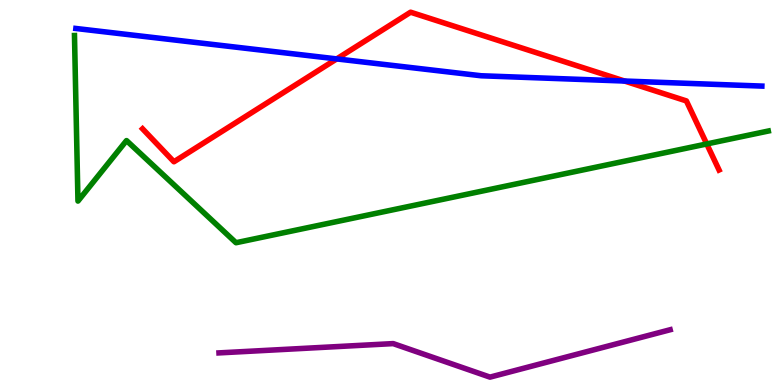[{'lines': ['blue', 'red'], 'intersections': [{'x': 4.34, 'y': 8.47}, {'x': 8.06, 'y': 7.9}]}, {'lines': ['green', 'red'], 'intersections': [{'x': 9.12, 'y': 6.26}]}, {'lines': ['purple', 'red'], 'intersections': []}, {'lines': ['blue', 'green'], 'intersections': []}, {'lines': ['blue', 'purple'], 'intersections': []}, {'lines': ['green', 'purple'], 'intersections': []}]